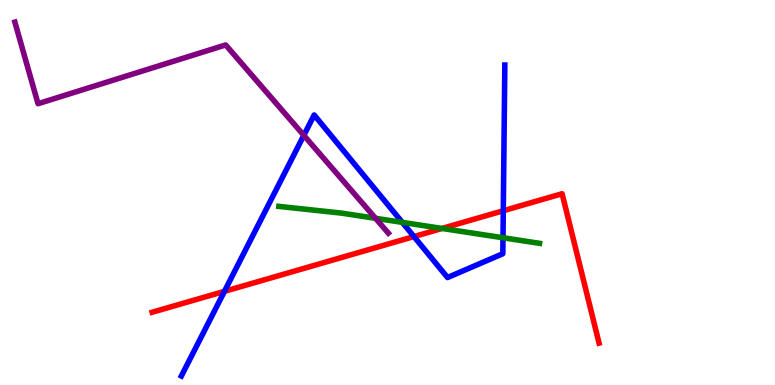[{'lines': ['blue', 'red'], 'intersections': [{'x': 2.9, 'y': 2.43}, {'x': 5.34, 'y': 3.86}, {'x': 6.49, 'y': 4.53}]}, {'lines': ['green', 'red'], 'intersections': [{'x': 5.7, 'y': 4.07}]}, {'lines': ['purple', 'red'], 'intersections': []}, {'lines': ['blue', 'green'], 'intersections': [{'x': 5.19, 'y': 4.22}, {'x': 6.49, 'y': 3.82}]}, {'lines': ['blue', 'purple'], 'intersections': [{'x': 3.92, 'y': 6.48}]}, {'lines': ['green', 'purple'], 'intersections': [{'x': 4.85, 'y': 4.33}]}]